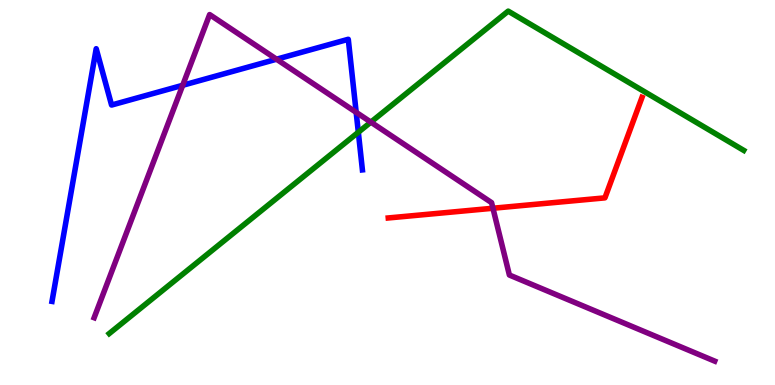[{'lines': ['blue', 'red'], 'intersections': []}, {'lines': ['green', 'red'], 'intersections': []}, {'lines': ['purple', 'red'], 'intersections': [{'x': 6.36, 'y': 4.59}]}, {'lines': ['blue', 'green'], 'intersections': [{'x': 4.62, 'y': 6.56}]}, {'lines': ['blue', 'purple'], 'intersections': [{'x': 2.36, 'y': 7.78}, {'x': 3.57, 'y': 8.46}, {'x': 4.6, 'y': 7.08}]}, {'lines': ['green', 'purple'], 'intersections': [{'x': 4.79, 'y': 6.83}]}]